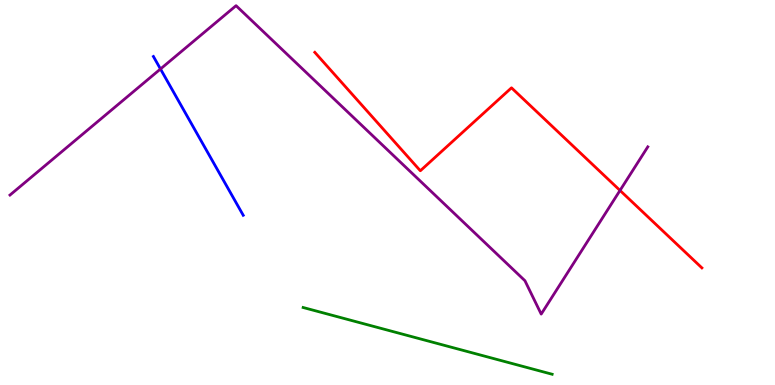[{'lines': ['blue', 'red'], 'intersections': []}, {'lines': ['green', 'red'], 'intersections': []}, {'lines': ['purple', 'red'], 'intersections': [{'x': 8.0, 'y': 5.05}]}, {'lines': ['blue', 'green'], 'intersections': []}, {'lines': ['blue', 'purple'], 'intersections': [{'x': 2.07, 'y': 8.21}]}, {'lines': ['green', 'purple'], 'intersections': []}]